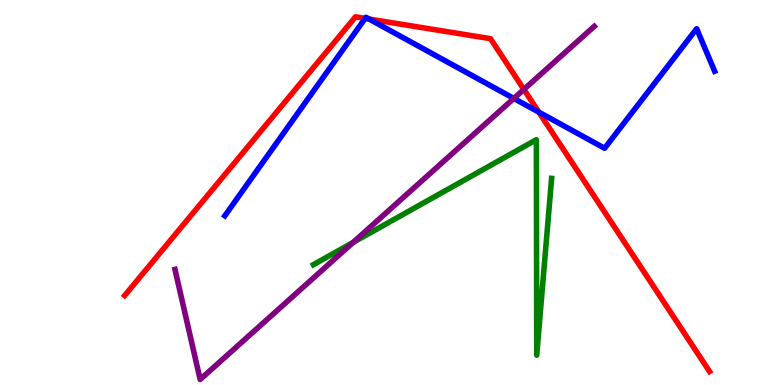[{'lines': ['blue', 'red'], 'intersections': [{'x': 4.71, 'y': 9.52}, {'x': 4.76, 'y': 9.51}, {'x': 6.95, 'y': 7.09}]}, {'lines': ['green', 'red'], 'intersections': []}, {'lines': ['purple', 'red'], 'intersections': [{'x': 6.76, 'y': 7.68}]}, {'lines': ['blue', 'green'], 'intersections': []}, {'lines': ['blue', 'purple'], 'intersections': [{'x': 6.63, 'y': 7.44}]}, {'lines': ['green', 'purple'], 'intersections': [{'x': 4.56, 'y': 3.7}]}]